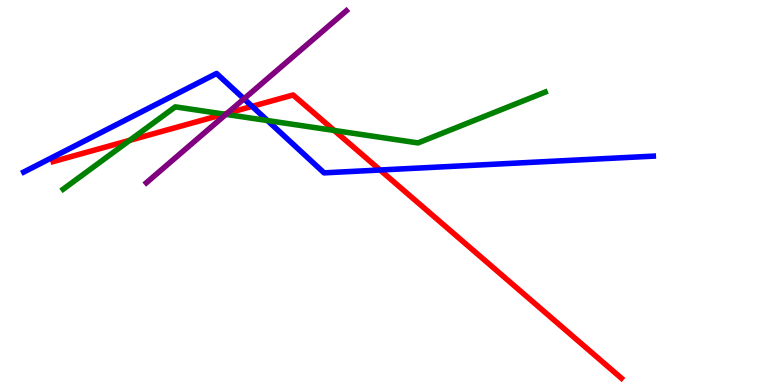[{'lines': ['blue', 'red'], 'intersections': [{'x': 3.25, 'y': 7.24}, {'x': 4.9, 'y': 5.58}]}, {'lines': ['green', 'red'], 'intersections': [{'x': 1.67, 'y': 6.36}, {'x': 2.89, 'y': 7.04}, {'x': 4.31, 'y': 6.61}]}, {'lines': ['purple', 'red'], 'intersections': [{'x': 2.93, 'y': 7.06}]}, {'lines': ['blue', 'green'], 'intersections': [{'x': 3.45, 'y': 6.87}]}, {'lines': ['blue', 'purple'], 'intersections': [{'x': 3.15, 'y': 7.43}]}, {'lines': ['green', 'purple'], 'intersections': [{'x': 2.91, 'y': 7.03}]}]